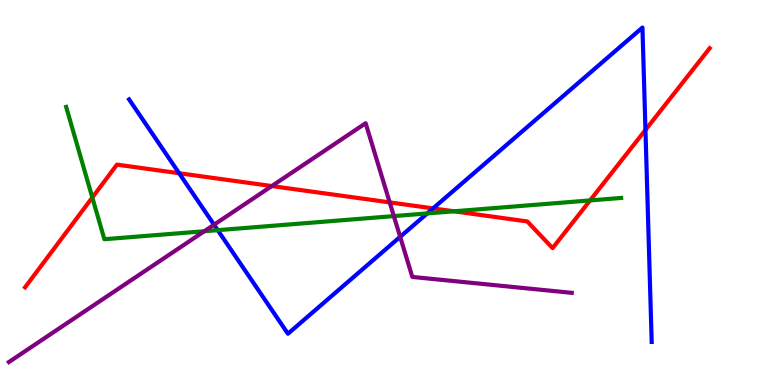[{'lines': ['blue', 'red'], 'intersections': [{'x': 2.31, 'y': 5.5}, {'x': 5.59, 'y': 4.59}, {'x': 8.33, 'y': 6.62}]}, {'lines': ['green', 'red'], 'intersections': [{'x': 1.19, 'y': 4.87}, {'x': 5.86, 'y': 4.51}, {'x': 7.61, 'y': 4.79}]}, {'lines': ['purple', 'red'], 'intersections': [{'x': 3.51, 'y': 5.17}, {'x': 5.03, 'y': 4.74}]}, {'lines': ['blue', 'green'], 'intersections': [{'x': 2.81, 'y': 4.02}, {'x': 5.51, 'y': 4.46}]}, {'lines': ['blue', 'purple'], 'intersections': [{'x': 2.76, 'y': 4.16}, {'x': 5.16, 'y': 3.85}]}, {'lines': ['green', 'purple'], 'intersections': [{'x': 2.64, 'y': 3.99}, {'x': 5.08, 'y': 4.39}]}]